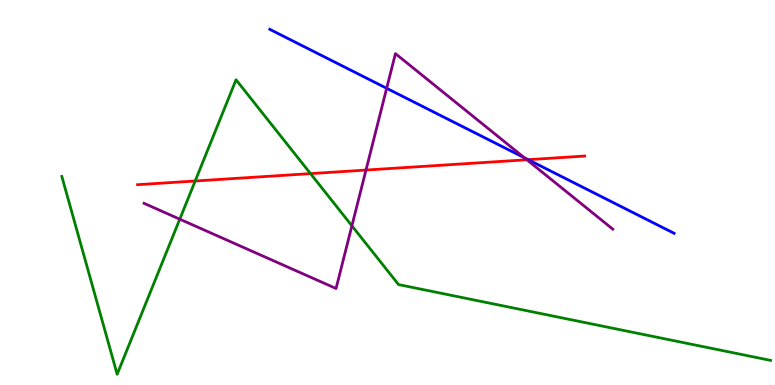[{'lines': ['blue', 'red'], 'intersections': [{'x': 6.81, 'y': 5.85}]}, {'lines': ['green', 'red'], 'intersections': [{'x': 2.52, 'y': 5.3}, {'x': 4.01, 'y': 5.49}]}, {'lines': ['purple', 'red'], 'intersections': [{'x': 4.72, 'y': 5.58}, {'x': 6.8, 'y': 5.85}]}, {'lines': ['blue', 'green'], 'intersections': []}, {'lines': ['blue', 'purple'], 'intersections': [{'x': 4.99, 'y': 7.71}, {'x': 6.77, 'y': 5.9}]}, {'lines': ['green', 'purple'], 'intersections': [{'x': 2.32, 'y': 4.31}, {'x': 4.54, 'y': 4.14}]}]